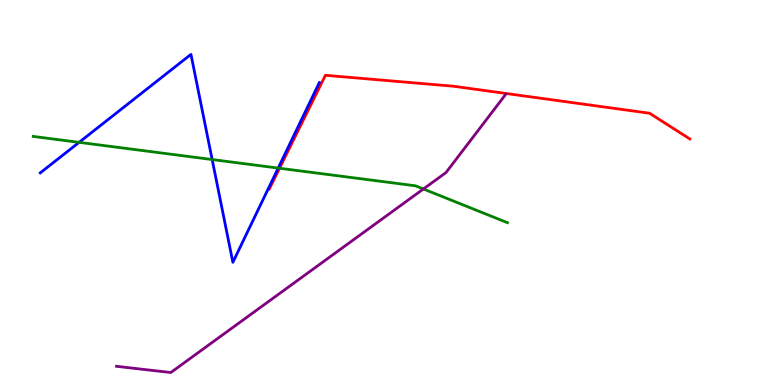[{'lines': ['blue', 'red'], 'intersections': []}, {'lines': ['green', 'red'], 'intersections': [{'x': 3.61, 'y': 5.63}]}, {'lines': ['purple', 'red'], 'intersections': []}, {'lines': ['blue', 'green'], 'intersections': [{'x': 1.02, 'y': 6.3}, {'x': 2.74, 'y': 5.86}, {'x': 3.59, 'y': 5.63}]}, {'lines': ['blue', 'purple'], 'intersections': []}, {'lines': ['green', 'purple'], 'intersections': [{'x': 5.46, 'y': 5.09}]}]